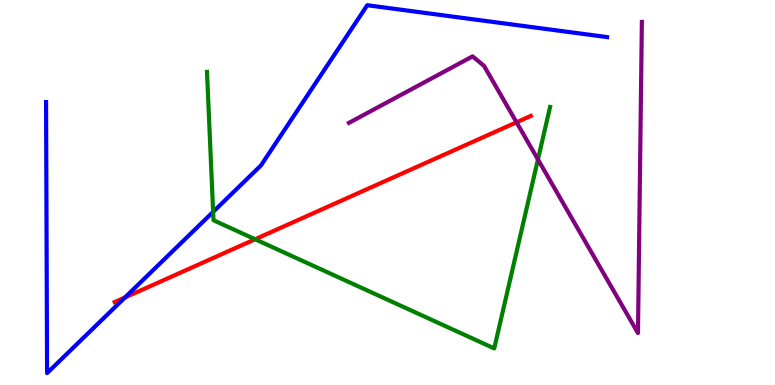[{'lines': ['blue', 'red'], 'intersections': [{'x': 1.61, 'y': 2.27}]}, {'lines': ['green', 'red'], 'intersections': [{'x': 3.29, 'y': 3.79}]}, {'lines': ['purple', 'red'], 'intersections': [{'x': 6.66, 'y': 6.82}]}, {'lines': ['blue', 'green'], 'intersections': [{'x': 2.75, 'y': 4.5}]}, {'lines': ['blue', 'purple'], 'intersections': []}, {'lines': ['green', 'purple'], 'intersections': [{'x': 6.94, 'y': 5.86}]}]